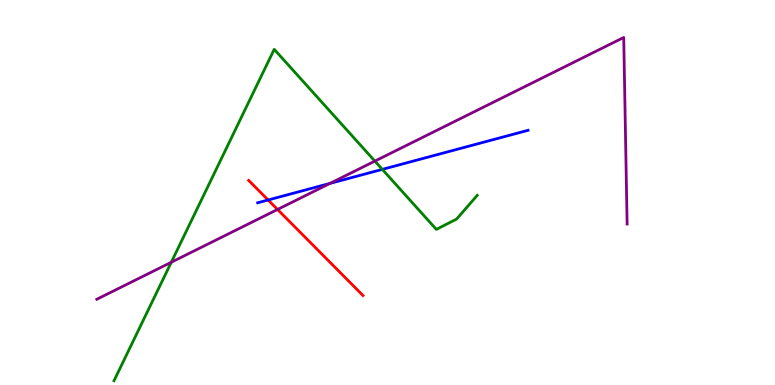[{'lines': ['blue', 'red'], 'intersections': [{'x': 3.46, 'y': 4.81}]}, {'lines': ['green', 'red'], 'intersections': []}, {'lines': ['purple', 'red'], 'intersections': [{'x': 3.58, 'y': 4.56}]}, {'lines': ['blue', 'green'], 'intersections': [{'x': 4.93, 'y': 5.6}]}, {'lines': ['blue', 'purple'], 'intersections': [{'x': 4.26, 'y': 5.24}]}, {'lines': ['green', 'purple'], 'intersections': [{'x': 2.21, 'y': 3.19}, {'x': 4.84, 'y': 5.82}]}]